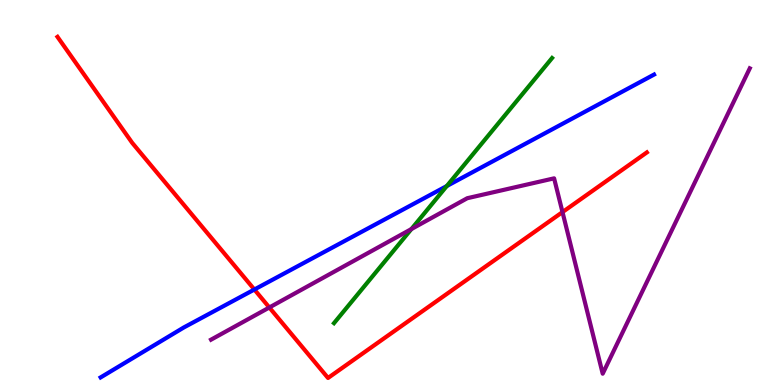[{'lines': ['blue', 'red'], 'intersections': [{'x': 3.28, 'y': 2.48}]}, {'lines': ['green', 'red'], 'intersections': []}, {'lines': ['purple', 'red'], 'intersections': [{'x': 3.48, 'y': 2.01}, {'x': 7.26, 'y': 4.49}]}, {'lines': ['blue', 'green'], 'intersections': [{'x': 5.76, 'y': 5.17}]}, {'lines': ['blue', 'purple'], 'intersections': []}, {'lines': ['green', 'purple'], 'intersections': [{'x': 5.31, 'y': 4.05}]}]